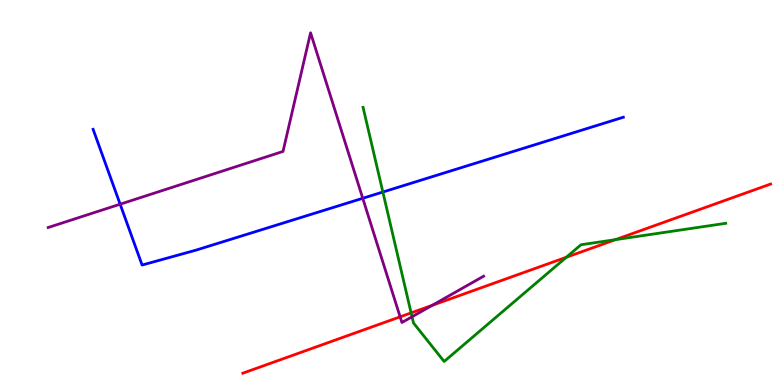[{'lines': ['blue', 'red'], 'intersections': []}, {'lines': ['green', 'red'], 'intersections': [{'x': 5.3, 'y': 1.87}, {'x': 7.31, 'y': 3.32}, {'x': 7.94, 'y': 3.78}]}, {'lines': ['purple', 'red'], 'intersections': [{'x': 5.16, 'y': 1.77}, {'x': 5.58, 'y': 2.07}]}, {'lines': ['blue', 'green'], 'intersections': [{'x': 4.94, 'y': 5.01}]}, {'lines': ['blue', 'purple'], 'intersections': [{'x': 1.55, 'y': 4.7}, {'x': 4.68, 'y': 4.85}]}, {'lines': ['green', 'purple'], 'intersections': [{'x': 5.32, 'y': 1.77}]}]